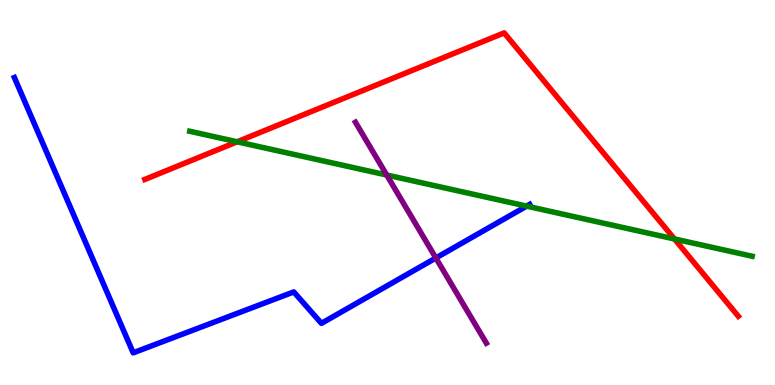[{'lines': ['blue', 'red'], 'intersections': []}, {'lines': ['green', 'red'], 'intersections': [{'x': 3.06, 'y': 6.32}, {'x': 8.7, 'y': 3.79}]}, {'lines': ['purple', 'red'], 'intersections': []}, {'lines': ['blue', 'green'], 'intersections': [{'x': 6.8, 'y': 4.65}]}, {'lines': ['blue', 'purple'], 'intersections': [{'x': 5.62, 'y': 3.3}]}, {'lines': ['green', 'purple'], 'intersections': [{'x': 4.99, 'y': 5.45}]}]